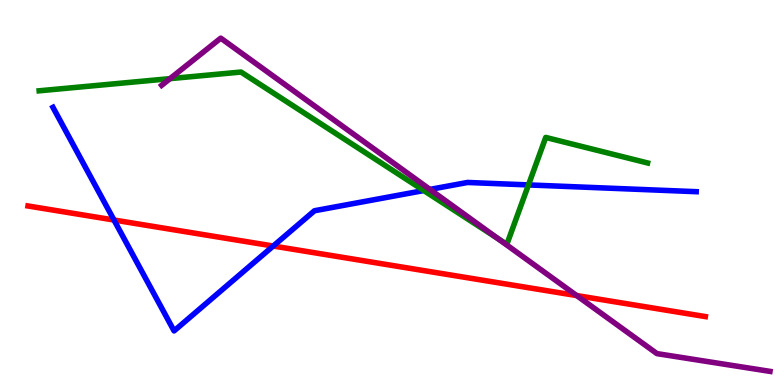[{'lines': ['blue', 'red'], 'intersections': [{'x': 1.47, 'y': 4.29}, {'x': 3.53, 'y': 3.61}]}, {'lines': ['green', 'red'], 'intersections': []}, {'lines': ['purple', 'red'], 'intersections': [{'x': 7.44, 'y': 2.32}]}, {'lines': ['blue', 'green'], 'intersections': [{'x': 5.47, 'y': 5.05}, {'x': 6.82, 'y': 5.2}]}, {'lines': ['blue', 'purple'], 'intersections': [{'x': 5.55, 'y': 5.08}]}, {'lines': ['green', 'purple'], 'intersections': [{'x': 2.19, 'y': 7.96}, {'x': 6.43, 'y': 3.8}]}]